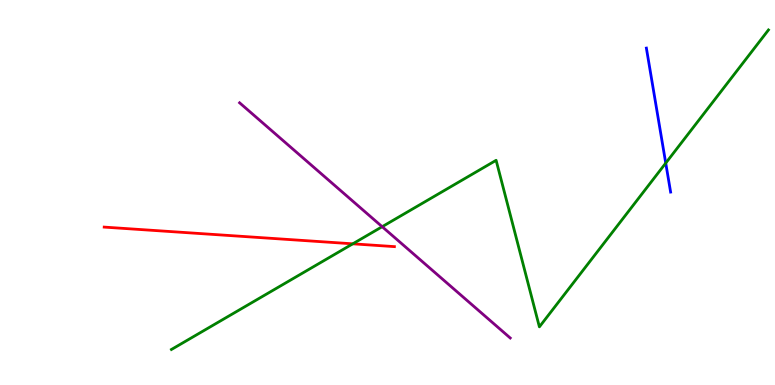[{'lines': ['blue', 'red'], 'intersections': []}, {'lines': ['green', 'red'], 'intersections': [{'x': 4.55, 'y': 3.67}]}, {'lines': ['purple', 'red'], 'intersections': []}, {'lines': ['blue', 'green'], 'intersections': [{'x': 8.59, 'y': 5.76}]}, {'lines': ['blue', 'purple'], 'intersections': []}, {'lines': ['green', 'purple'], 'intersections': [{'x': 4.93, 'y': 4.11}]}]